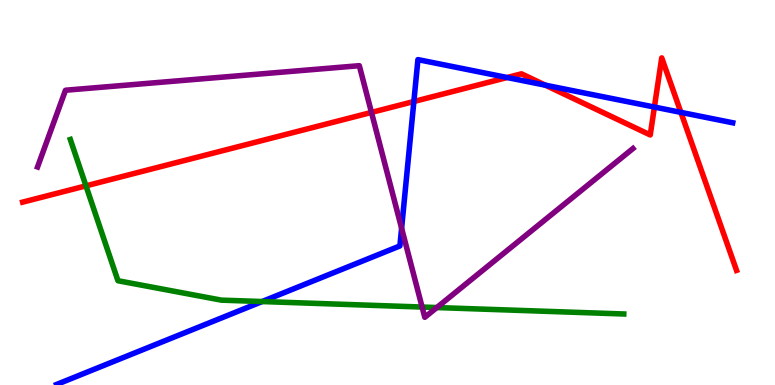[{'lines': ['blue', 'red'], 'intersections': [{'x': 5.34, 'y': 7.36}, {'x': 6.54, 'y': 7.99}, {'x': 7.04, 'y': 7.79}, {'x': 8.44, 'y': 7.22}, {'x': 8.79, 'y': 7.08}]}, {'lines': ['green', 'red'], 'intersections': [{'x': 1.11, 'y': 5.17}]}, {'lines': ['purple', 'red'], 'intersections': [{'x': 4.79, 'y': 7.08}]}, {'lines': ['blue', 'green'], 'intersections': [{'x': 3.38, 'y': 2.17}]}, {'lines': ['blue', 'purple'], 'intersections': [{'x': 5.18, 'y': 4.07}]}, {'lines': ['green', 'purple'], 'intersections': [{'x': 5.45, 'y': 2.02}, {'x': 5.64, 'y': 2.01}]}]